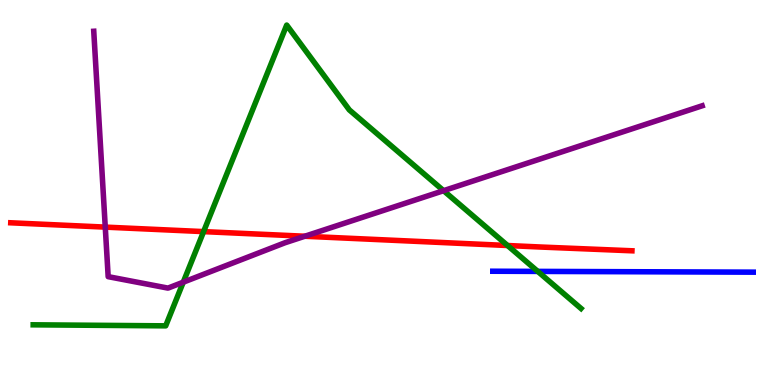[{'lines': ['blue', 'red'], 'intersections': []}, {'lines': ['green', 'red'], 'intersections': [{'x': 2.63, 'y': 3.98}, {'x': 6.55, 'y': 3.62}]}, {'lines': ['purple', 'red'], 'intersections': [{'x': 1.36, 'y': 4.1}, {'x': 3.93, 'y': 3.86}]}, {'lines': ['blue', 'green'], 'intersections': [{'x': 6.94, 'y': 2.95}]}, {'lines': ['blue', 'purple'], 'intersections': []}, {'lines': ['green', 'purple'], 'intersections': [{'x': 2.36, 'y': 2.67}, {'x': 5.72, 'y': 5.05}]}]